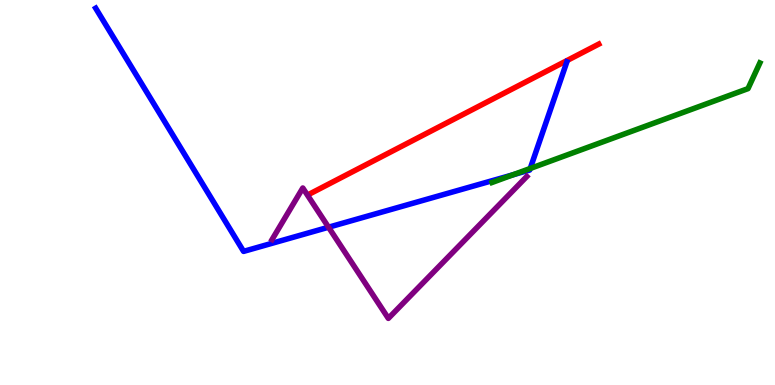[{'lines': ['blue', 'red'], 'intersections': []}, {'lines': ['green', 'red'], 'intersections': []}, {'lines': ['purple', 'red'], 'intersections': []}, {'lines': ['blue', 'green'], 'intersections': [{'x': 6.62, 'y': 5.46}, {'x': 6.84, 'y': 5.62}]}, {'lines': ['blue', 'purple'], 'intersections': [{'x': 4.24, 'y': 4.1}]}, {'lines': ['green', 'purple'], 'intersections': []}]